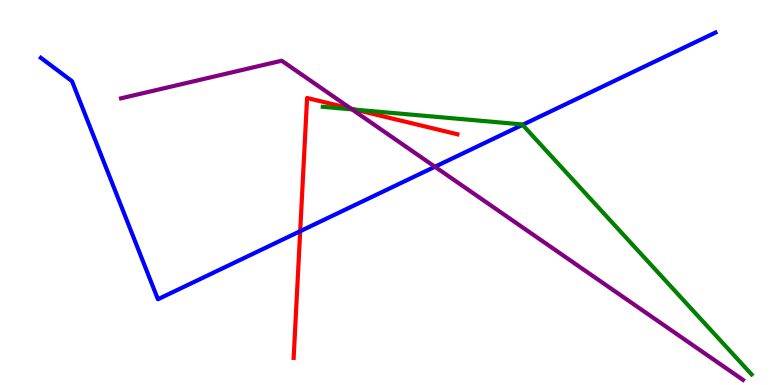[{'lines': ['blue', 'red'], 'intersections': [{'x': 3.87, 'y': 3.99}]}, {'lines': ['green', 'red'], 'intersections': [{'x': 4.59, 'y': 7.15}]}, {'lines': ['purple', 'red'], 'intersections': [{'x': 4.53, 'y': 7.18}]}, {'lines': ['blue', 'green'], 'intersections': [{'x': 6.74, 'y': 6.76}]}, {'lines': ['blue', 'purple'], 'intersections': [{'x': 5.61, 'y': 5.67}]}, {'lines': ['green', 'purple'], 'intersections': [{'x': 4.54, 'y': 7.16}]}]